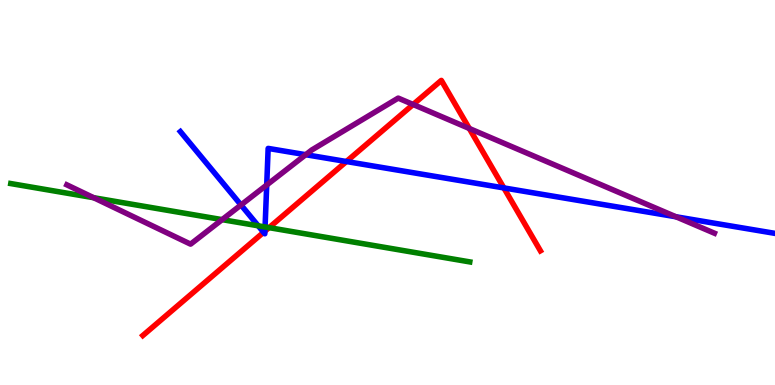[{'lines': ['blue', 'red'], 'intersections': [{'x': 3.4, 'y': 3.97}, {'x': 3.42, 'y': 4.0}, {'x': 4.47, 'y': 5.8}, {'x': 6.5, 'y': 5.12}]}, {'lines': ['green', 'red'], 'intersections': [{'x': 3.47, 'y': 4.09}]}, {'lines': ['purple', 'red'], 'intersections': [{'x': 5.33, 'y': 7.29}, {'x': 6.06, 'y': 6.66}]}, {'lines': ['blue', 'green'], 'intersections': [{'x': 3.33, 'y': 4.14}, {'x': 3.42, 'y': 4.1}]}, {'lines': ['blue', 'purple'], 'intersections': [{'x': 3.11, 'y': 4.68}, {'x': 3.44, 'y': 5.19}, {'x': 3.94, 'y': 5.98}, {'x': 8.72, 'y': 4.37}]}, {'lines': ['green', 'purple'], 'intersections': [{'x': 1.21, 'y': 4.86}, {'x': 2.87, 'y': 4.3}]}]